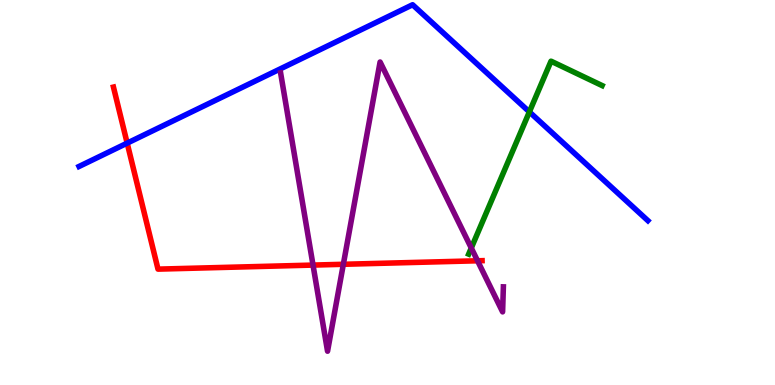[{'lines': ['blue', 'red'], 'intersections': [{'x': 1.64, 'y': 6.28}]}, {'lines': ['green', 'red'], 'intersections': []}, {'lines': ['purple', 'red'], 'intersections': [{'x': 4.04, 'y': 3.11}, {'x': 4.43, 'y': 3.14}, {'x': 6.16, 'y': 3.23}]}, {'lines': ['blue', 'green'], 'intersections': [{'x': 6.83, 'y': 7.09}]}, {'lines': ['blue', 'purple'], 'intersections': []}, {'lines': ['green', 'purple'], 'intersections': [{'x': 6.08, 'y': 3.56}]}]